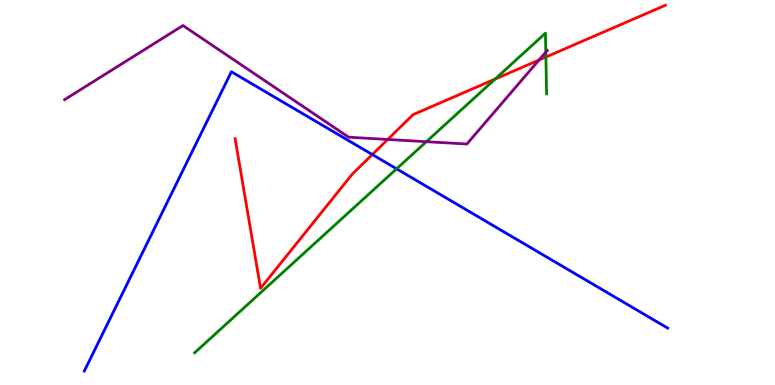[{'lines': ['blue', 'red'], 'intersections': [{'x': 4.8, 'y': 5.99}]}, {'lines': ['green', 'red'], 'intersections': [{'x': 6.39, 'y': 7.95}, {'x': 7.04, 'y': 8.52}]}, {'lines': ['purple', 'red'], 'intersections': [{'x': 5.0, 'y': 6.38}, {'x': 6.95, 'y': 8.44}]}, {'lines': ['blue', 'green'], 'intersections': [{'x': 5.12, 'y': 5.62}]}, {'lines': ['blue', 'purple'], 'intersections': []}, {'lines': ['green', 'purple'], 'intersections': [{'x': 5.5, 'y': 6.32}, {'x': 7.04, 'y': 8.65}]}]